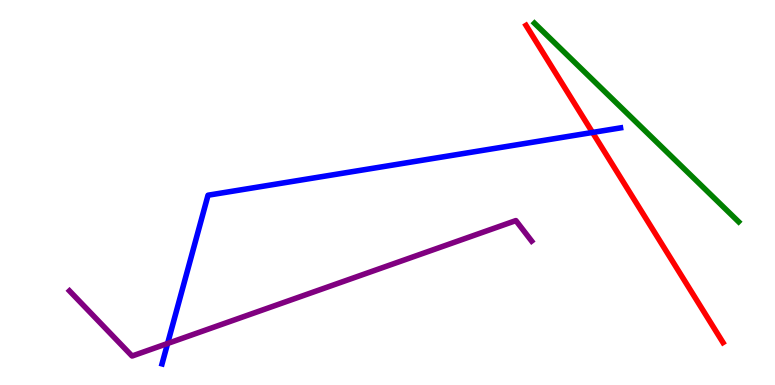[{'lines': ['blue', 'red'], 'intersections': [{'x': 7.65, 'y': 6.56}]}, {'lines': ['green', 'red'], 'intersections': []}, {'lines': ['purple', 'red'], 'intersections': []}, {'lines': ['blue', 'green'], 'intersections': []}, {'lines': ['blue', 'purple'], 'intersections': [{'x': 2.16, 'y': 1.08}]}, {'lines': ['green', 'purple'], 'intersections': []}]